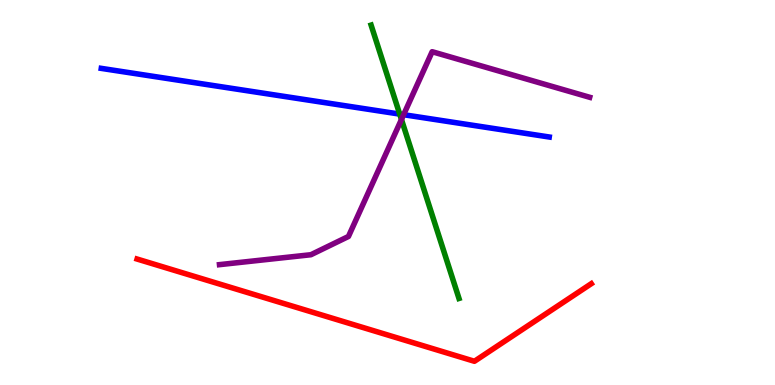[{'lines': ['blue', 'red'], 'intersections': []}, {'lines': ['green', 'red'], 'intersections': []}, {'lines': ['purple', 'red'], 'intersections': []}, {'lines': ['blue', 'green'], 'intersections': [{'x': 5.16, 'y': 7.04}]}, {'lines': ['blue', 'purple'], 'intersections': [{'x': 5.21, 'y': 7.02}]}, {'lines': ['green', 'purple'], 'intersections': [{'x': 5.18, 'y': 6.9}]}]